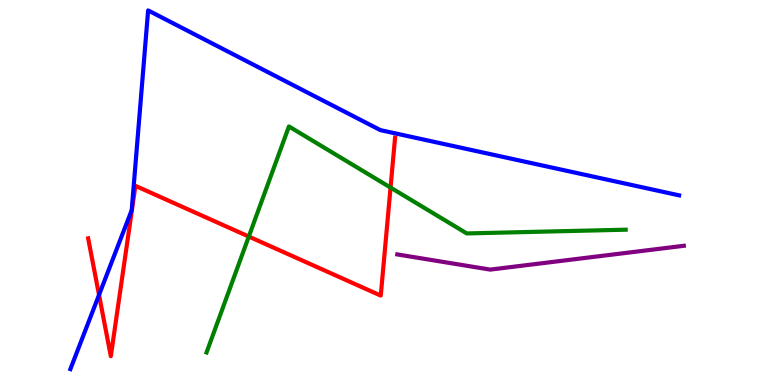[{'lines': ['blue', 'red'], 'intersections': [{'x': 1.28, 'y': 2.34}]}, {'lines': ['green', 'red'], 'intersections': [{'x': 3.21, 'y': 3.86}, {'x': 5.04, 'y': 5.13}]}, {'lines': ['purple', 'red'], 'intersections': []}, {'lines': ['blue', 'green'], 'intersections': []}, {'lines': ['blue', 'purple'], 'intersections': []}, {'lines': ['green', 'purple'], 'intersections': []}]